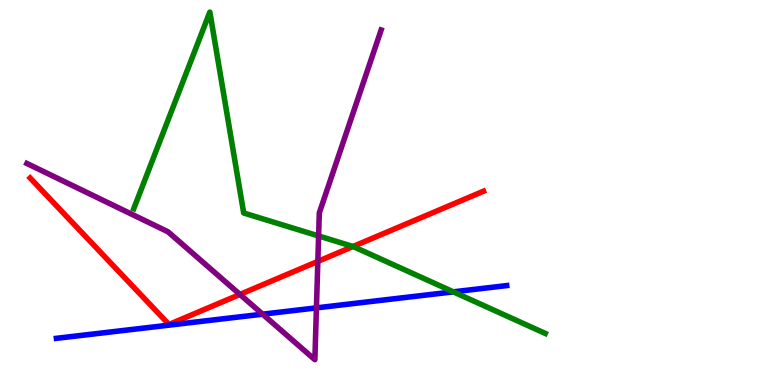[{'lines': ['blue', 'red'], 'intersections': []}, {'lines': ['green', 'red'], 'intersections': [{'x': 4.56, 'y': 3.6}]}, {'lines': ['purple', 'red'], 'intersections': [{'x': 3.1, 'y': 2.35}, {'x': 4.1, 'y': 3.21}]}, {'lines': ['blue', 'green'], 'intersections': [{'x': 5.85, 'y': 2.42}]}, {'lines': ['blue', 'purple'], 'intersections': [{'x': 3.39, 'y': 1.84}, {'x': 4.08, 'y': 2.0}]}, {'lines': ['green', 'purple'], 'intersections': [{'x': 4.11, 'y': 3.87}]}]